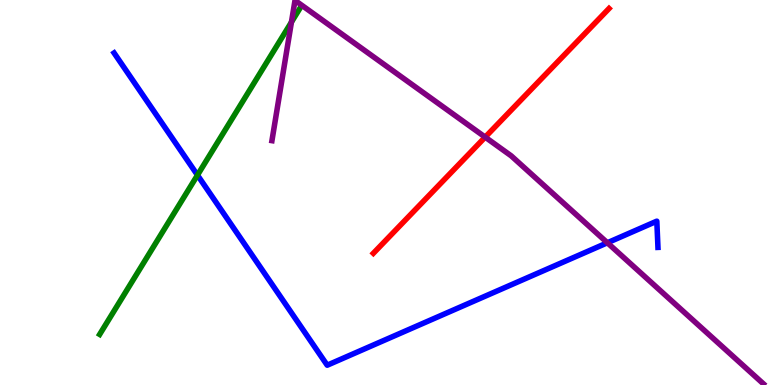[{'lines': ['blue', 'red'], 'intersections': []}, {'lines': ['green', 'red'], 'intersections': []}, {'lines': ['purple', 'red'], 'intersections': [{'x': 6.26, 'y': 6.44}]}, {'lines': ['blue', 'green'], 'intersections': [{'x': 2.55, 'y': 5.45}]}, {'lines': ['blue', 'purple'], 'intersections': [{'x': 7.84, 'y': 3.69}]}, {'lines': ['green', 'purple'], 'intersections': [{'x': 3.76, 'y': 9.43}]}]